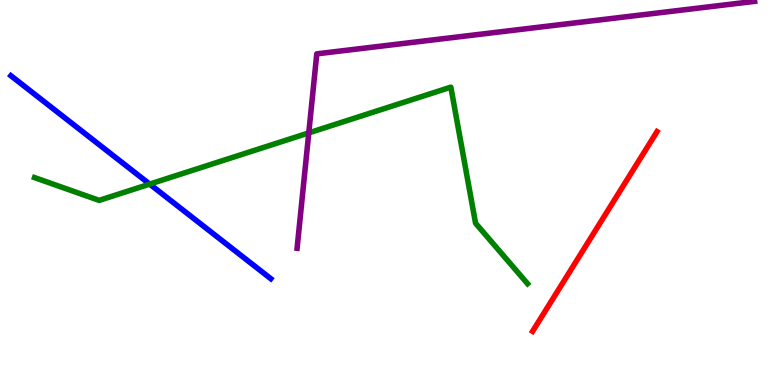[{'lines': ['blue', 'red'], 'intersections': []}, {'lines': ['green', 'red'], 'intersections': []}, {'lines': ['purple', 'red'], 'intersections': []}, {'lines': ['blue', 'green'], 'intersections': [{'x': 1.93, 'y': 5.22}]}, {'lines': ['blue', 'purple'], 'intersections': []}, {'lines': ['green', 'purple'], 'intersections': [{'x': 3.98, 'y': 6.55}]}]